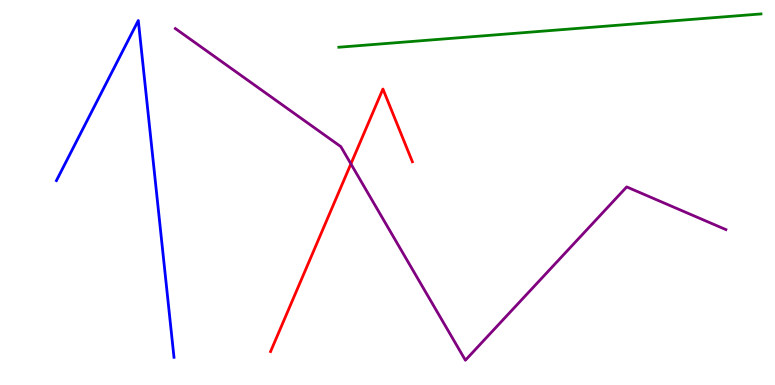[{'lines': ['blue', 'red'], 'intersections': []}, {'lines': ['green', 'red'], 'intersections': []}, {'lines': ['purple', 'red'], 'intersections': [{'x': 4.53, 'y': 5.74}]}, {'lines': ['blue', 'green'], 'intersections': []}, {'lines': ['blue', 'purple'], 'intersections': []}, {'lines': ['green', 'purple'], 'intersections': []}]